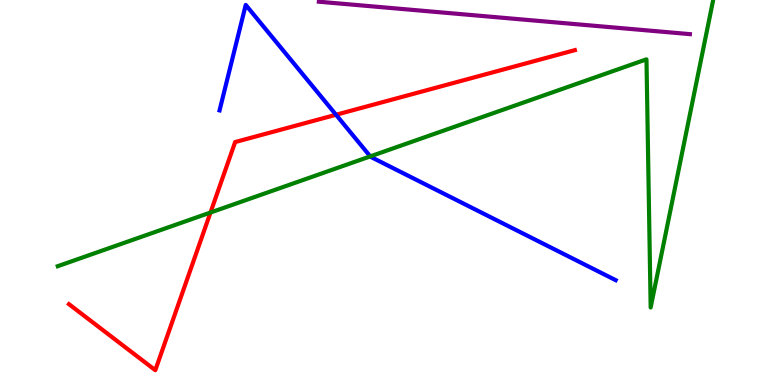[{'lines': ['blue', 'red'], 'intersections': [{'x': 4.34, 'y': 7.02}]}, {'lines': ['green', 'red'], 'intersections': [{'x': 2.72, 'y': 4.48}]}, {'lines': ['purple', 'red'], 'intersections': []}, {'lines': ['blue', 'green'], 'intersections': [{'x': 4.78, 'y': 5.94}]}, {'lines': ['blue', 'purple'], 'intersections': []}, {'lines': ['green', 'purple'], 'intersections': []}]